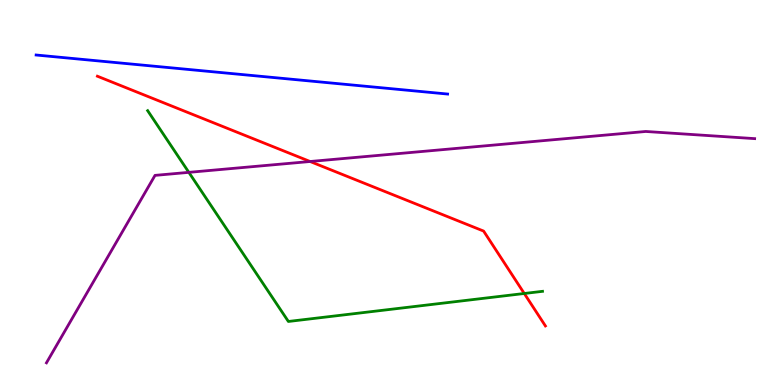[{'lines': ['blue', 'red'], 'intersections': []}, {'lines': ['green', 'red'], 'intersections': [{'x': 6.76, 'y': 2.38}]}, {'lines': ['purple', 'red'], 'intersections': [{'x': 4.0, 'y': 5.81}]}, {'lines': ['blue', 'green'], 'intersections': []}, {'lines': ['blue', 'purple'], 'intersections': []}, {'lines': ['green', 'purple'], 'intersections': [{'x': 2.44, 'y': 5.52}]}]